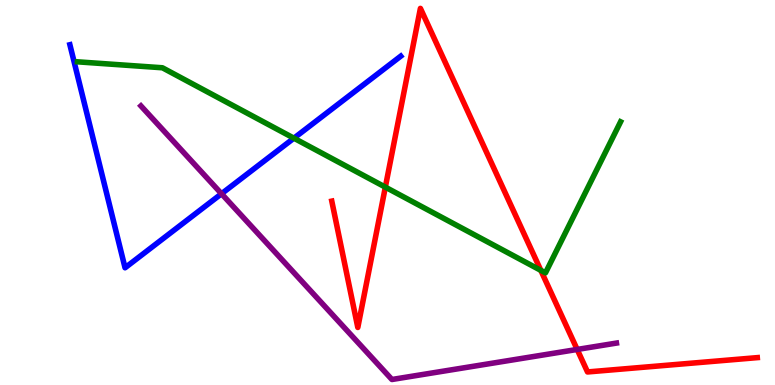[{'lines': ['blue', 'red'], 'intersections': []}, {'lines': ['green', 'red'], 'intersections': [{'x': 4.97, 'y': 5.14}, {'x': 6.98, 'y': 2.98}]}, {'lines': ['purple', 'red'], 'intersections': [{'x': 7.45, 'y': 0.923}]}, {'lines': ['blue', 'green'], 'intersections': [{'x': 3.79, 'y': 6.41}]}, {'lines': ['blue', 'purple'], 'intersections': [{'x': 2.86, 'y': 4.97}]}, {'lines': ['green', 'purple'], 'intersections': []}]